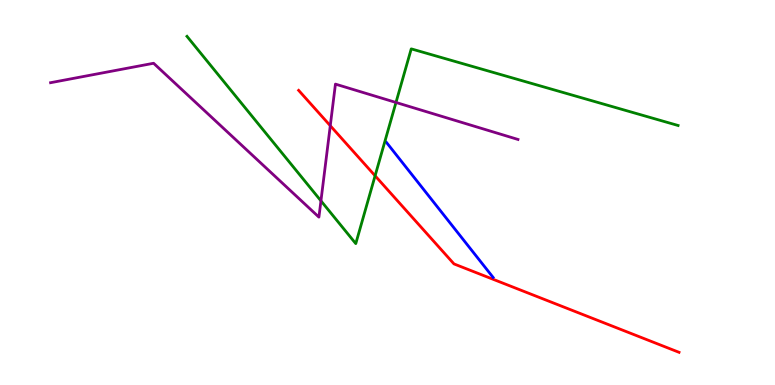[{'lines': ['blue', 'red'], 'intersections': []}, {'lines': ['green', 'red'], 'intersections': [{'x': 4.84, 'y': 5.43}]}, {'lines': ['purple', 'red'], 'intersections': [{'x': 4.26, 'y': 6.73}]}, {'lines': ['blue', 'green'], 'intersections': []}, {'lines': ['blue', 'purple'], 'intersections': []}, {'lines': ['green', 'purple'], 'intersections': [{'x': 4.14, 'y': 4.78}, {'x': 5.11, 'y': 7.34}]}]